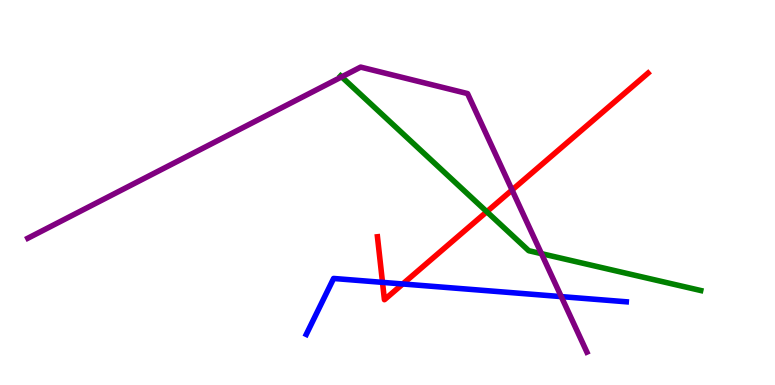[{'lines': ['blue', 'red'], 'intersections': [{'x': 4.94, 'y': 2.67}, {'x': 5.2, 'y': 2.62}]}, {'lines': ['green', 'red'], 'intersections': [{'x': 6.28, 'y': 4.5}]}, {'lines': ['purple', 'red'], 'intersections': [{'x': 6.61, 'y': 5.06}]}, {'lines': ['blue', 'green'], 'intersections': []}, {'lines': ['blue', 'purple'], 'intersections': [{'x': 7.24, 'y': 2.3}]}, {'lines': ['green', 'purple'], 'intersections': [{'x': 4.41, 'y': 8.0}, {'x': 6.99, 'y': 3.41}]}]